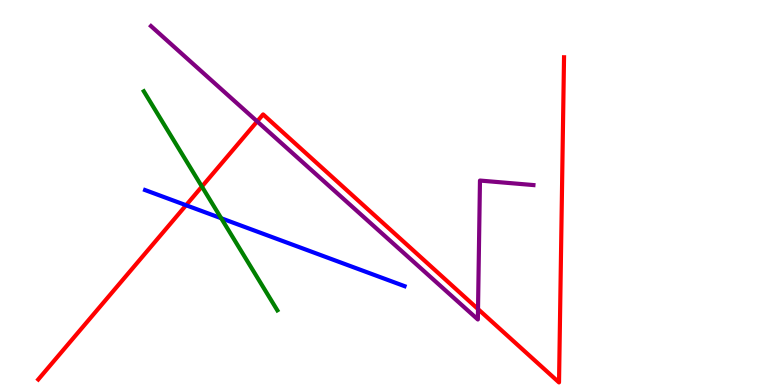[{'lines': ['blue', 'red'], 'intersections': [{'x': 2.4, 'y': 4.67}]}, {'lines': ['green', 'red'], 'intersections': [{'x': 2.61, 'y': 5.15}]}, {'lines': ['purple', 'red'], 'intersections': [{'x': 3.32, 'y': 6.85}, {'x': 6.17, 'y': 1.97}]}, {'lines': ['blue', 'green'], 'intersections': [{'x': 2.85, 'y': 4.33}]}, {'lines': ['blue', 'purple'], 'intersections': []}, {'lines': ['green', 'purple'], 'intersections': []}]